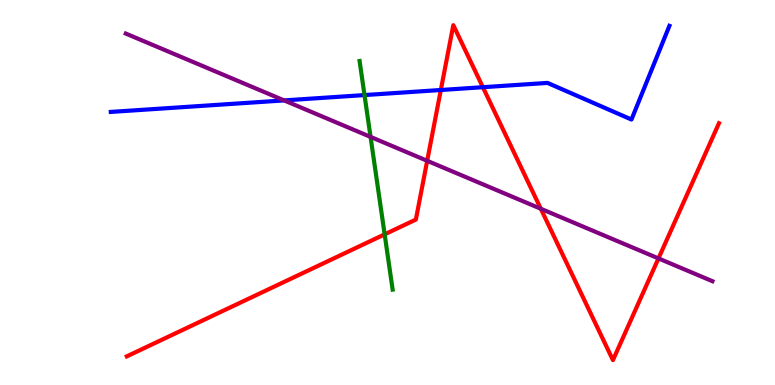[{'lines': ['blue', 'red'], 'intersections': [{'x': 5.69, 'y': 7.66}, {'x': 6.23, 'y': 7.73}]}, {'lines': ['green', 'red'], 'intersections': [{'x': 4.96, 'y': 3.91}]}, {'lines': ['purple', 'red'], 'intersections': [{'x': 5.51, 'y': 5.82}, {'x': 6.98, 'y': 4.58}, {'x': 8.5, 'y': 3.29}]}, {'lines': ['blue', 'green'], 'intersections': [{'x': 4.7, 'y': 7.53}]}, {'lines': ['blue', 'purple'], 'intersections': [{'x': 3.67, 'y': 7.39}]}, {'lines': ['green', 'purple'], 'intersections': [{'x': 4.78, 'y': 6.44}]}]